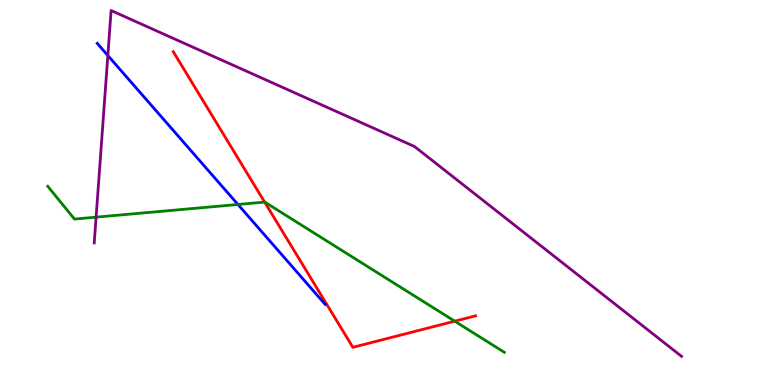[{'lines': ['blue', 'red'], 'intersections': []}, {'lines': ['green', 'red'], 'intersections': [{'x': 3.41, 'y': 4.75}, {'x': 5.87, 'y': 1.66}]}, {'lines': ['purple', 'red'], 'intersections': []}, {'lines': ['blue', 'green'], 'intersections': [{'x': 3.07, 'y': 4.69}]}, {'lines': ['blue', 'purple'], 'intersections': [{'x': 1.39, 'y': 8.56}]}, {'lines': ['green', 'purple'], 'intersections': [{'x': 1.24, 'y': 4.36}]}]